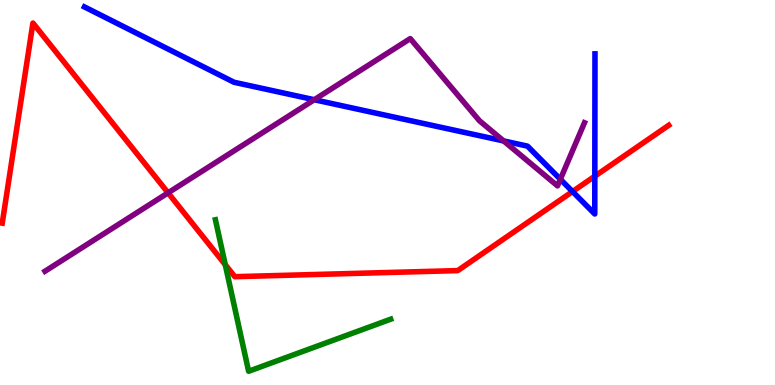[{'lines': ['blue', 'red'], 'intersections': [{'x': 7.39, 'y': 5.02}, {'x': 7.68, 'y': 5.42}]}, {'lines': ['green', 'red'], 'intersections': [{'x': 2.91, 'y': 3.12}]}, {'lines': ['purple', 'red'], 'intersections': [{'x': 2.17, 'y': 4.99}]}, {'lines': ['blue', 'green'], 'intersections': []}, {'lines': ['blue', 'purple'], 'intersections': [{'x': 4.06, 'y': 7.41}, {'x': 6.5, 'y': 6.34}, {'x': 7.23, 'y': 5.34}]}, {'lines': ['green', 'purple'], 'intersections': []}]